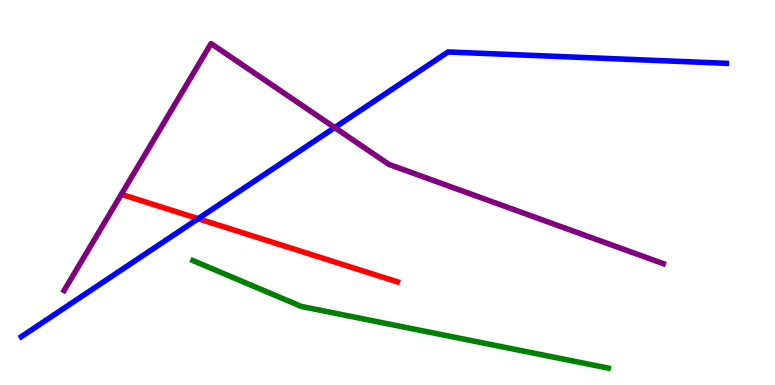[{'lines': ['blue', 'red'], 'intersections': [{'x': 2.56, 'y': 4.32}]}, {'lines': ['green', 'red'], 'intersections': []}, {'lines': ['purple', 'red'], 'intersections': []}, {'lines': ['blue', 'green'], 'intersections': []}, {'lines': ['blue', 'purple'], 'intersections': [{'x': 4.32, 'y': 6.69}]}, {'lines': ['green', 'purple'], 'intersections': []}]